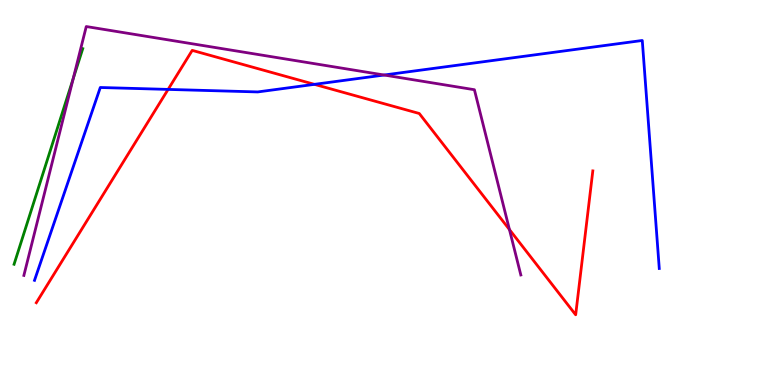[{'lines': ['blue', 'red'], 'intersections': [{'x': 2.17, 'y': 7.68}, {'x': 4.06, 'y': 7.81}]}, {'lines': ['green', 'red'], 'intersections': []}, {'lines': ['purple', 'red'], 'intersections': [{'x': 6.57, 'y': 4.04}]}, {'lines': ['blue', 'green'], 'intersections': []}, {'lines': ['blue', 'purple'], 'intersections': [{'x': 4.96, 'y': 8.05}]}, {'lines': ['green', 'purple'], 'intersections': [{'x': 0.945, 'y': 7.96}]}]